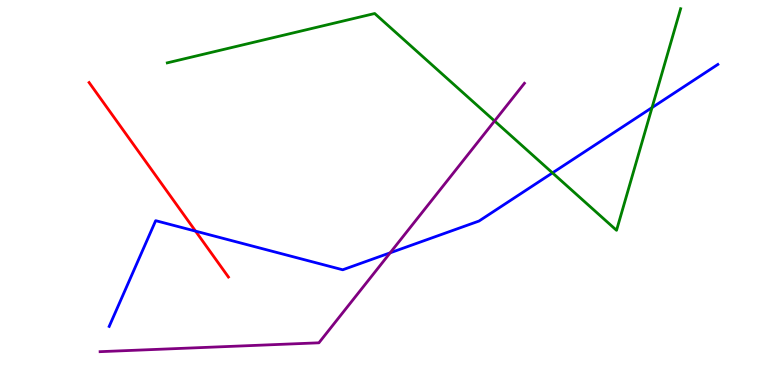[{'lines': ['blue', 'red'], 'intersections': [{'x': 2.52, 'y': 4.0}]}, {'lines': ['green', 'red'], 'intersections': []}, {'lines': ['purple', 'red'], 'intersections': []}, {'lines': ['blue', 'green'], 'intersections': [{'x': 7.13, 'y': 5.51}, {'x': 8.41, 'y': 7.21}]}, {'lines': ['blue', 'purple'], 'intersections': [{'x': 5.03, 'y': 3.43}]}, {'lines': ['green', 'purple'], 'intersections': [{'x': 6.38, 'y': 6.86}]}]